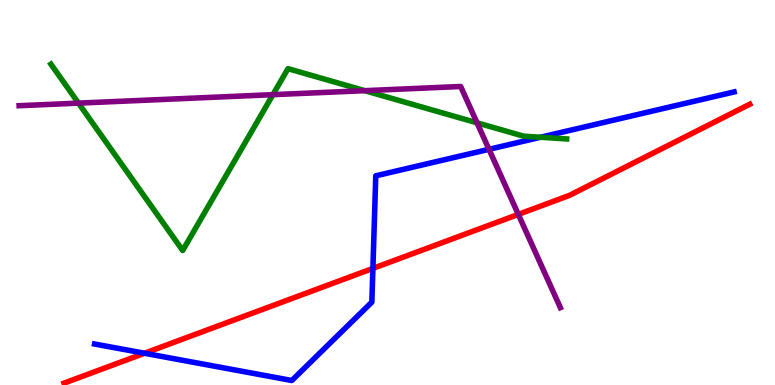[{'lines': ['blue', 'red'], 'intersections': [{'x': 1.86, 'y': 0.825}, {'x': 4.81, 'y': 3.03}]}, {'lines': ['green', 'red'], 'intersections': []}, {'lines': ['purple', 'red'], 'intersections': [{'x': 6.69, 'y': 4.43}]}, {'lines': ['blue', 'green'], 'intersections': [{'x': 6.97, 'y': 6.43}]}, {'lines': ['blue', 'purple'], 'intersections': [{'x': 6.31, 'y': 6.12}]}, {'lines': ['green', 'purple'], 'intersections': [{'x': 1.01, 'y': 7.32}, {'x': 3.52, 'y': 7.54}, {'x': 4.71, 'y': 7.64}, {'x': 6.16, 'y': 6.81}]}]